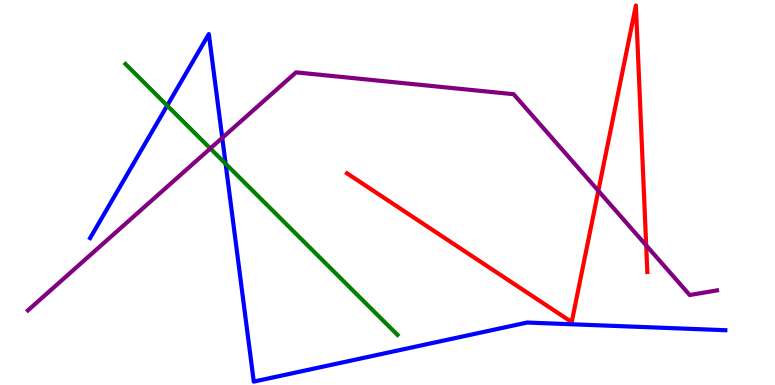[{'lines': ['blue', 'red'], 'intersections': []}, {'lines': ['green', 'red'], 'intersections': []}, {'lines': ['purple', 'red'], 'intersections': [{'x': 7.72, 'y': 5.04}, {'x': 8.34, 'y': 3.63}]}, {'lines': ['blue', 'green'], 'intersections': [{'x': 2.16, 'y': 7.26}, {'x': 2.91, 'y': 5.75}]}, {'lines': ['blue', 'purple'], 'intersections': [{'x': 2.87, 'y': 6.42}]}, {'lines': ['green', 'purple'], 'intersections': [{'x': 2.71, 'y': 6.14}]}]